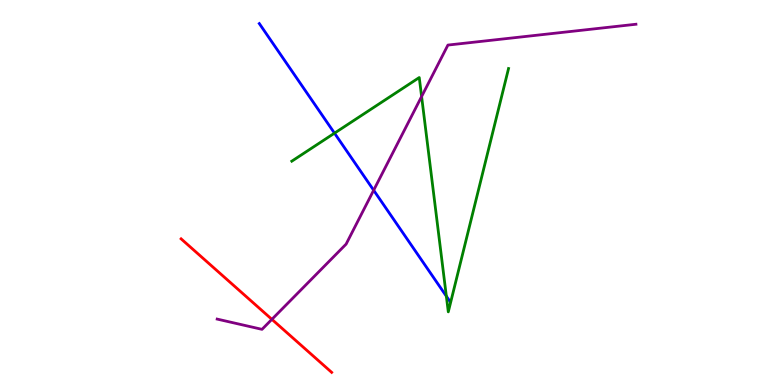[{'lines': ['blue', 'red'], 'intersections': []}, {'lines': ['green', 'red'], 'intersections': []}, {'lines': ['purple', 'red'], 'intersections': [{'x': 3.51, 'y': 1.71}]}, {'lines': ['blue', 'green'], 'intersections': [{'x': 4.32, 'y': 6.54}, {'x': 5.76, 'y': 2.31}]}, {'lines': ['blue', 'purple'], 'intersections': [{'x': 4.82, 'y': 5.06}]}, {'lines': ['green', 'purple'], 'intersections': [{'x': 5.44, 'y': 7.49}]}]